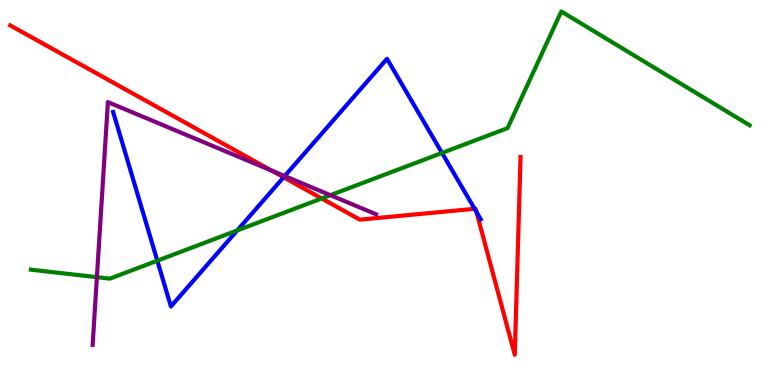[{'lines': ['blue', 'red'], 'intersections': [{'x': 3.66, 'y': 5.4}, {'x': 6.12, 'y': 4.58}, {'x': 6.15, 'y': 4.5}]}, {'lines': ['green', 'red'], 'intersections': [{'x': 4.15, 'y': 4.85}]}, {'lines': ['purple', 'red'], 'intersections': [{'x': 3.5, 'y': 5.57}]}, {'lines': ['blue', 'green'], 'intersections': [{'x': 2.03, 'y': 3.23}, {'x': 3.06, 'y': 4.01}, {'x': 5.7, 'y': 6.03}]}, {'lines': ['blue', 'purple'], 'intersections': [{'x': 3.67, 'y': 5.43}]}, {'lines': ['green', 'purple'], 'intersections': [{'x': 1.25, 'y': 2.8}, {'x': 4.26, 'y': 4.93}]}]